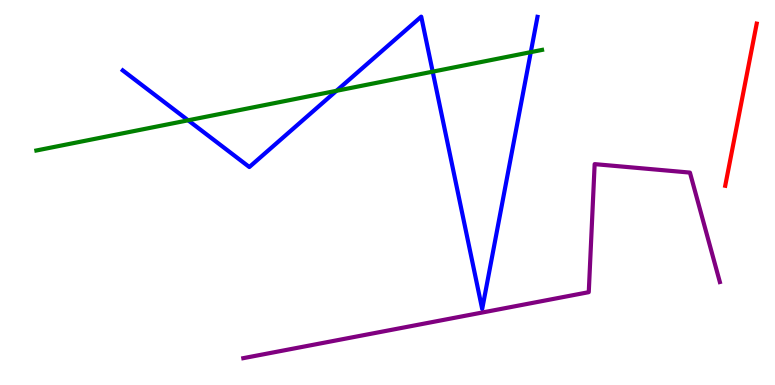[{'lines': ['blue', 'red'], 'intersections': []}, {'lines': ['green', 'red'], 'intersections': []}, {'lines': ['purple', 'red'], 'intersections': []}, {'lines': ['blue', 'green'], 'intersections': [{'x': 2.43, 'y': 6.88}, {'x': 4.34, 'y': 7.64}, {'x': 5.58, 'y': 8.14}, {'x': 6.85, 'y': 8.65}]}, {'lines': ['blue', 'purple'], 'intersections': []}, {'lines': ['green', 'purple'], 'intersections': []}]